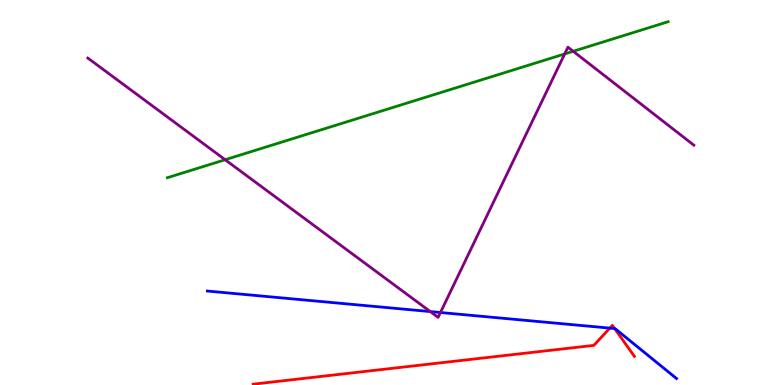[{'lines': ['blue', 'red'], 'intersections': [{'x': 7.87, 'y': 1.48}, {'x': 7.93, 'y': 1.47}]}, {'lines': ['green', 'red'], 'intersections': []}, {'lines': ['purple', 'red'], 'intersections': []}, {'lines': ['blue', 'green'], 'intersections': []}, {'lines': ['blue', 'purple'], 'intersections': [{'x': 5.55, 'y': 1.91}, {'x': 5.68, 'y': 1.88}]}, {'lines': ['green', 'purple'], 'intersections': [{'x': 2.91, 'y': 5.85}, {'x': 7.29, 'y': 8.6}, {'x': 7.4, 'y': 8.67}]}]